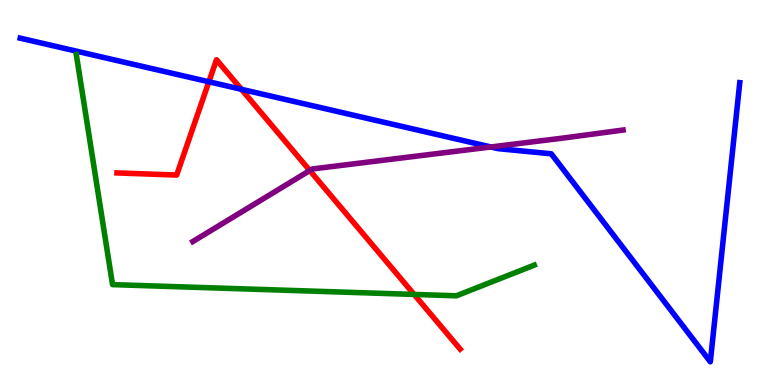[{'lines': ['blue', 'red'], 'intersections': [{'x': 2.7, 'y': 7.88}, {'x': 3.12, 'y': 7.68}]}, {'lines': ['green', 'red'], 'intersections': [{'x': 5.34, 'y': 2.35}]}, {'lines': ['purple', 'red'], 'intersections': [{'x': 4.0, 'y': 5.57}]}, {'lines': ['blue', 'green'], 'intersections': []}, {'lines': ['blue', 'purple'], 'intersections': [{'x': 6.33, 'y': 6.18}]}, {'lines': ['green', 'purple'], 'intersections': []}]